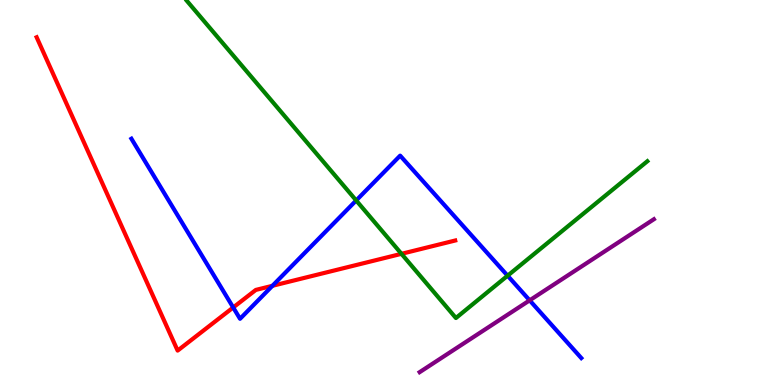[{'lines': ['blue', 'red'], 'intersections': [{'x': 3.01, 'y': 2.01}, {'x': 3.52, 'y': 2.58}]}, {'lines': ['green', 'red'], 'intersections': [{'x': 5.18, 'y': 3.41}]}, {'lines': ['purple', 'red'], 'intersections': []}, {'lines': ['blue', 'green'], 'intersections': [{'x': 4.6, 'y': 4.79}, {'x': 6.55, 'y': 2.84}]}, {'lines': ['blue', 'purple'], 'intersections': [{'x': 6.83, 'y': 2.2}]}, {'lines': ['green', 'purple'], 'intersections': []}]